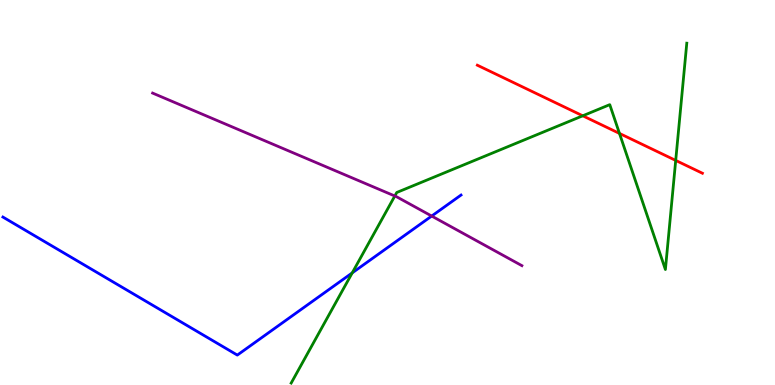[{'lines': ['blue', 'red'], 'intersections': []}, {'lines': ['green', 'red'], 'intersections': [{'x': 7.52, 'y': 6.99}, {'x': 7.99, 'y': 6.53}, {'x': 8.72, 'y': 5.83}]}, {'lines': ['purple', 'red'], 'intersections': []}, {'lines': ['blue', 'green'], 'intersections': [{'x': 4.54, 'y': 2.91}]}, {'lines': ['blue', 'purple'], 'intersections': [{'x': 5.57, 'y': 4.39}]}, {'lines': ['green', 'purple'], 'intersections': [{'x': 5.09, 'y': 4.91}]}]